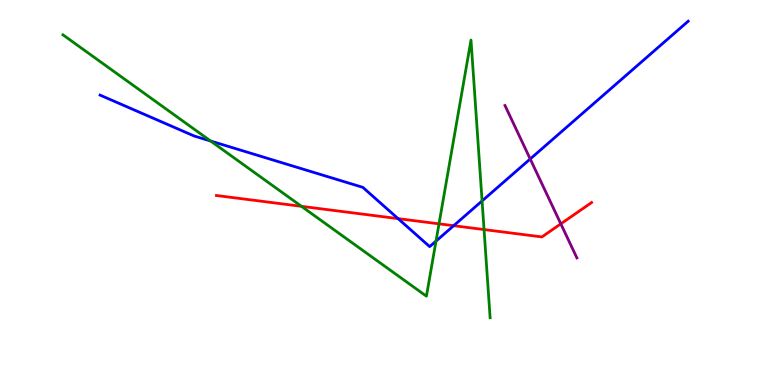[{'lines': ['blue', 'red'], 'intersections': [{'x': 5.14, 'y': 4.32}, {'x': 5.85, 'y': 4.14}]}, {'lines': ['green', 'red'], 'intersections': [{'x': 3.89, 'y': 4.64}, {'x': 5.66, 'y': 4.19}, {'x': 6.25, 'y': 4.04}]}, {'lines': ['purple', 'red'], 'intersections': [{'x': 7.24, 'y': 4.19}]}, {'lines': ['blue', 'green'], 'intersections': [{'x': 2.72, 'y': 6.34}, {'x': 5.63, 'y': 3.74}, {'x': 6.22, 'y': 4.78}]}, {'lines': ['blue', 'purple'], 'intersections': [{'x': 6.84, 'y': 5.87}]}, {'lines': ['green', 'purple'], 'intersections': []}]